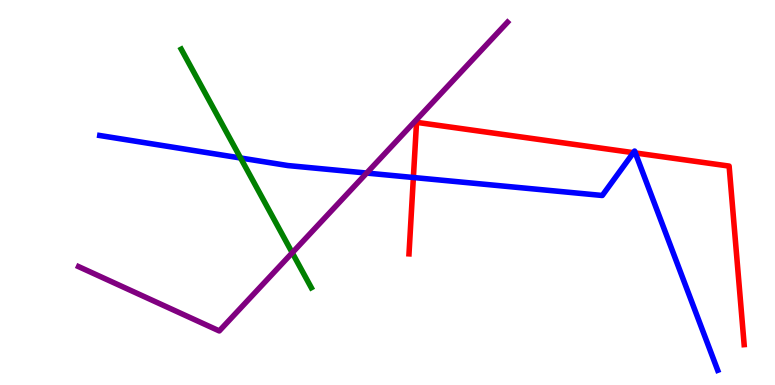[{'lines': ['blue', 'red'], 'intersections': [{'x': 5.33, 'y': 5.39}, {'x': 8.17, 'y': 6.03}, {'x': 8.2, 'y': 6.03}]}, {'lines': ['green', 'red'], 'intersections': []}, {'lines': ['purple', 'red'], 'intersections': []}, {'lines': ['blue', 'green'], 'intersections': [{'x': 3.1, 'y': 5.9}]}, {'lines': ['blue', 'purple'], 'intersections': [{'x': 4.73, 'y': 5.51}]}, {'lines': ['green', 'purple'], 'intersections': [{'x': 3.77, 'y': 3.43}]}]